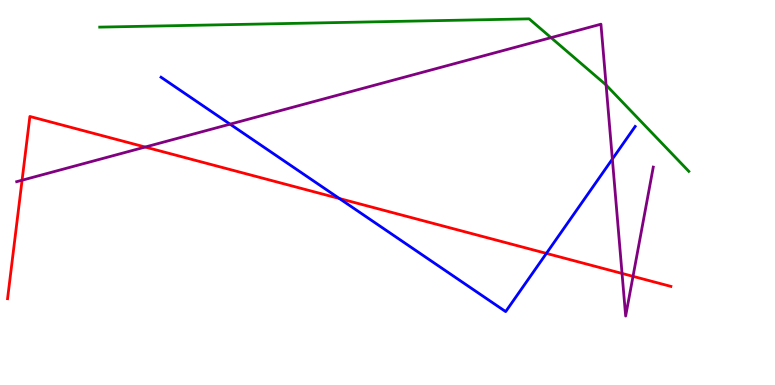[{'lines': ['blue', 'red'], 'intersections': [{'x': 4.38, 'y': 4.84}, {'x': 7.05, 'y': 3.42}]}, {'lines': ['green', 'red'], 'intersections': []}, {'lines': ['purple', 'red'], 'intersections': [{'x': 0.285, 'y': 5.32}, {'x': 1.87, 'y': 6.18}, {'x': 8.03, 'y': 2.9}, {'x': 8.17, 'y': 2.82}]}, {'lines': ['blue', 'green'], 'intersections': []}, {'lines': ['blue', 'purple'], 'intersections': [{'x': 2.97, 'y': 6.77}, {'x': 7.9, 'y': 5.87}]}, {'lines': ['green', 'purple'], 'intersections': [{'x': 7.11, 'y': 9.02}, {'x': 7.82, 'y': 7.79}]}]